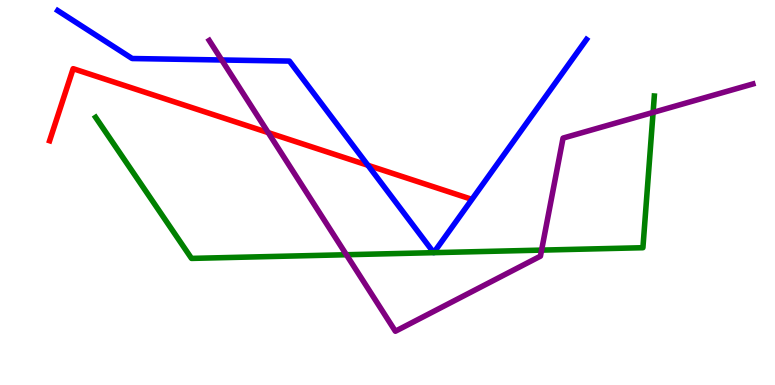[{'lines': ['blue', 'red'], 'intersections': [{'x': 4.75, 'y': 5.71}]}, {'lines': ['green', 'red'], 'intersections': []}, {'lines': ['purple', 'red'], 'intersections': [{'x': 3.46, 'y': 6.56}]}, {'lines': ['blue', 'green'], 'intersections': []}, {'lines': ['blue', 'purple'], 'intersections': [{'x': 2.86, 'y': 8.44}]}, {'lines': ['green', 'purple'], 'intersections': [{'x': 4.47, 'y': 3.38}, {'x': 6.99, 'y': 3.5}, {'x': 8.43, 'y': 7.08}]}]